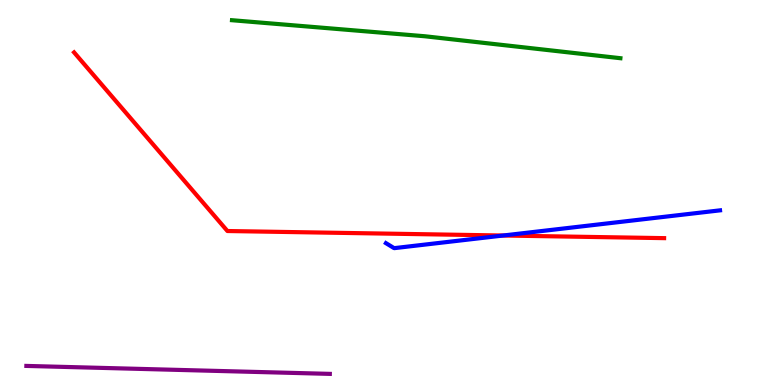[{'lines': ['blue', 'red'], 'intersections': [{'x': 6.49, 'y': 3.88}]}, {'lines': ['green', 'red'], 'intersections': []}, {'lines': ['purple', 'red'], 'intersections': []}, {'lines': ['blue', 'green'], 'intersections': []}, {'lines': ['blue', 'purple'], 'intersections': []}, {'lines': ['green', 'purple'], 'intersections': []}]